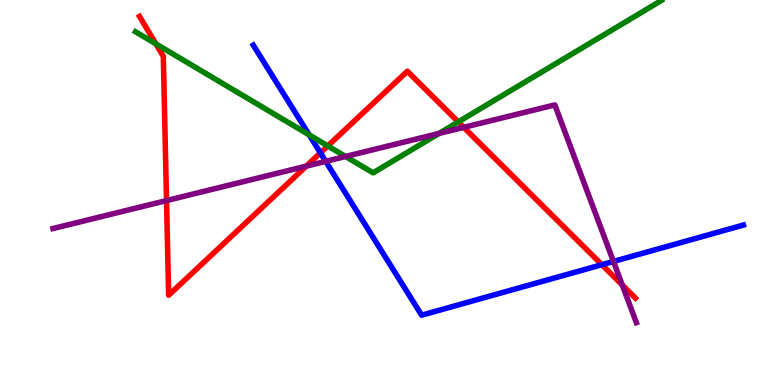[{'lines': ['blue', 'red'], 'intersections': [{'x': 4.13, 'y': 6.03}, {'x': 7.77, 'y': 3.12}]}, {'lines': ['green', 'red'], 'intersections': [{'x': 2.01, 'y': 8.86}, {'x': 4.23, 'y': 6.21}, {'x': 5.91, 'y': 6.83}]}, {'lines': ['purple', 'red'], 'intersections': [{'x': 2.15, 'y': 4.79}, {'x': 3.95, 'y': 5.68}, {'x': 5.98, 'y': 6.69}, {'x': 8.03, 'y': 2.6}]}, {'lines': ['blue', 'green'], 'intersections': [{'x': 3.99, 'y': 6.5}]}, {'lines': ['blue', 'purple'], 'intersections': [{'x': 4.2, 'y': 5.81}, {'x': 7.92, 'y': 3.21}]}, {'lines': ['green', 'purple'], 'intersections': [{'x': 4.46, 'y': 5.94}, {'x': 5.66, 'y': 6.53}]}]